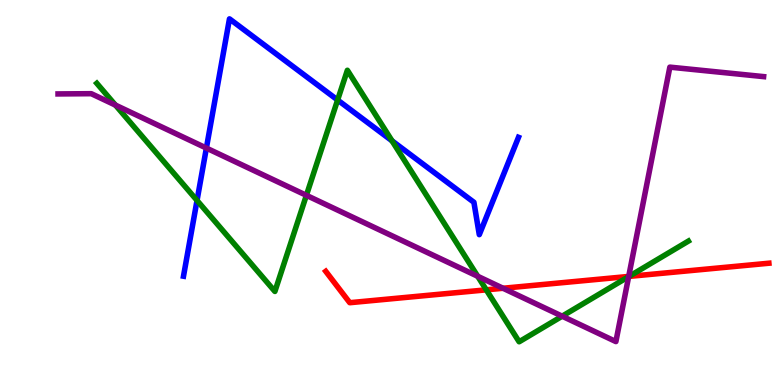[{'lines': ['blue', 'red'], 'intersections': []}, {'lines': ['green', 'red'], 'intersections': [{'x': 6.27, 'y': 2.47}, {'x': 8.12, 'y': 2.82}]}, {'lines': ['purple', 'red'], 'intersections': [{'x': 6.49, 'y': 2.51}, {'x': 8.11, 'y': 2.82}]}, {'lines': ['blue', 'green'], 'intersections': [{'x': 2.54, 'y': 4.79}, {'x': 4.36, 'y': 7.4}, {'x': 5.06, 'y': 6.34}]}, {'lines': ['blue', 'purple'], 'intersections': [{'x': 2.66, 'y': 6.15}]}, {'lines': ['green', 'purple'], 'intersections': [{'x': 1.49, 'y': 7.27}, {'x': 3.95, 'y': 4.93}, {'x': 6.16, 'y': 2.82}, {'x': 7.25, 'y': 1.79}, {'x': 8.11, 'y': 2.81}]}]